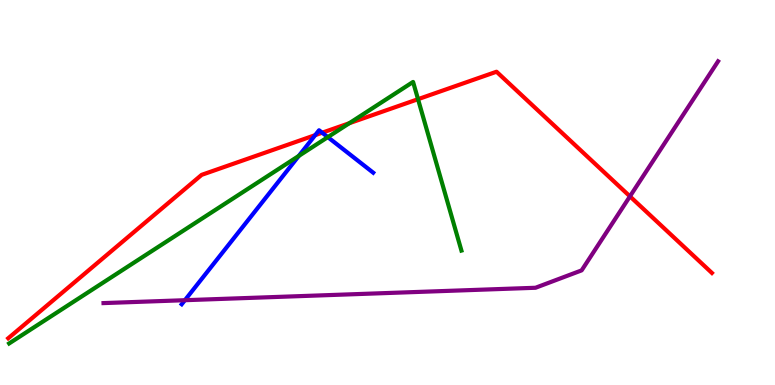[{'lines': ['blue', 'red'], 'intersections': [{'x': 4.07, 'y': 6.49}, {'x': 4.16, 'y': 6.55}]}, {'lines': ['green', 'red'], 'intersections': [{'x': 4.51, 'y': 6.8}, {'x': 5.39, 'y': 7.42}]}, {'lines': ['purple', 'red'], 'intersections': [{'x': 8.13, 'y': 4.9}]}, {'lines': ['blue', 'green'], 'intersections': [{'x': 3.86, 'y': 5.95}, {'x': 4.23, 'y': 6.44}]}, {'lines': ['blue', 'purple'], 'intersections': [{'x': 2.39, 'y': 2.2}]}, {'lines': ['green', 'purple'], 'intersections': []}]